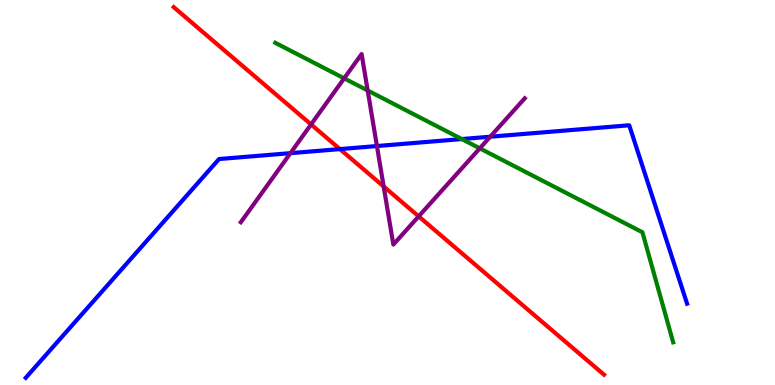[{'lines': ['blue', 'red'], 'intersections': [{'x': 4.39, 'y': 6.13}]}, {'lines': ['green', 'red'], 'intersections': []}, {'lines': ['purple', 'red'], 'intersections': [{'x': 4.01, 'y': 6.77}, {'x': 4.95, 'y': 5.16}, {'x': 5.4, 'y': 4.38}]}, {'lines': ['blue', 'green'], 'intersections': [{'x': 5.96, 'y': 6.39}]}, {'lines': ['blue', 'purple'], 'intersections': [{'x': 3.75, 'y': 6.02}, {'x': 4.86, 'y': 6.21}, {'x': 6.33, 'y': 6.45}]}, {'lines': ['green', 'purple'], 'intersections': [{'x': 4.44, 'y': 7.96}, {'x': 4.74, 'y': 7.65}, {'x': 6.19, 'y': 6.15}]}]